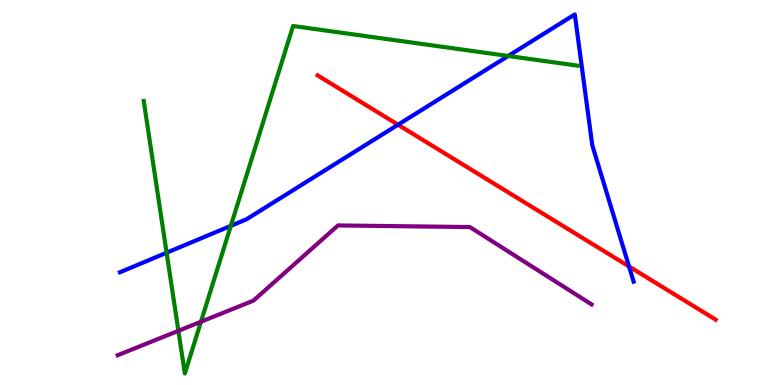[{'lines': ['blue', 'red'], 'intersections': [{'x': 5.14, 'y': 6.76}, {'x': 8.12, 'y': 3.08}]}, {'lines': ['green', 'red'], 'intersections': []}, {'lines': ['purple', 'red'], 'intersections': []}, {'lines': ['blue', 'green'], 'intersections': [{'x': 2.15, 'y': 3.44}, {'x': 2.98, 'y': 4.13}, {'x': 6.56, 'y': 8.55}]}, {'lines': ['blue', 'purple'], 'intersections': []}, {'lines': ['green', 'purple'], 'intersections': [{'x': 2.3, 'y': 1.41}, {'x': 2.59, 'y': 1.64}]}]